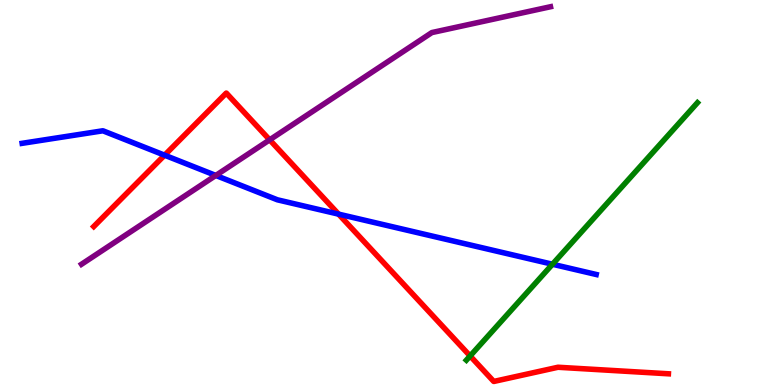[{'lines': ['blue', 'red'], 'intersections': [{'x': 2.12, 'y': 5.97}, {'x': 4.37, 'y': 4.44}]}, {'lines': ['green', 'red'], 'intersections': [{'x': 6.07, 'y': 0.754}]}, {'lines': ['purple', 'red'], 'intersections': [{'x': 3.48, 'y': 6.37}]}, {'lines': ['blue', 'green'], 'intersections': [{'x': 7.13, 'y': 3.14}]}, {'lines': ['blue', 'purple'], 'intersections': [{'x': 2.78, 'y': 5.44}]}, {'lines': ['green', 'purple'], 'intersections': []}]